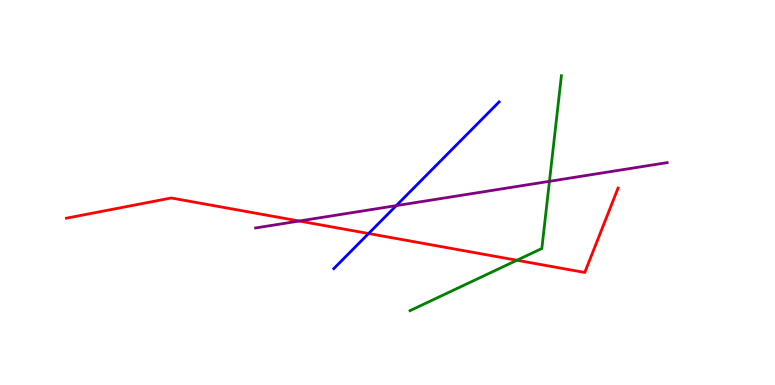[{'lines': ['blue', 'red'], 'intersections': [{'x': 4.76, 'y': 3.93}]}, {'lines': ['green', 'red'], 'intersections': [{'x': 6.67, 'y': 3.24}]}, {'lines': ['purple', 'red'], 'intersections': [{'x': 3.86, 'y': 4.26}]}, {'lines': ['blue', 'green'], 'intersections': []}, {'lines': ['blue', 'purple'], 'intersections': [{'x': 5.11, 'y': 4.66}]}, {'lines': ['green', 'purple'], 'intersections': [{'x': 7.09, 'y': 5.29}]}]